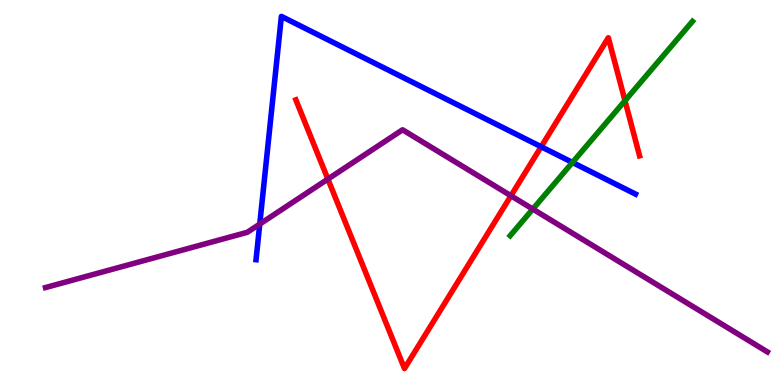[{'lines': ['blue', 'red'], 'intersections': [{'x': 6.98, 'y': 6.19}]}, {'lines': ['green', 'red'], 'intersections': [{'x': 8.06, 'y': 7.38}]}, {'lines': ['purple', 'red'], 'intersections': [{'x': 4.23, 'y': 5.35}, {'x': 6.59, 'y': 4.92}]}, {'lines': ['blue', 'green'], 'intersections': [{'x': 7.39, 'y': 5.78}]}, {'lines': ['blue', 'purple'], 'intersections': [{'x': 3.35, 'y': 4.18}]}, {'lines': ['green', 'purple'], 'intersections': [{'x': 6.87, 'y': 4.57}]}]